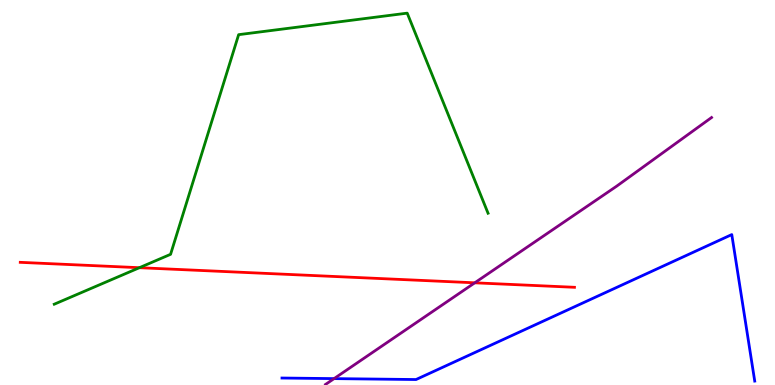[{'lines': ['blue', 'red'], 'intersections': []}, {'lines': ['green', 'red'], 'intersections': [{'x': 1.8, 'y': 3.05}]}, {'lines': ['purple', 'red'], 'intersections': [{'x': 6.13, 'y': 2.65}]}, {'lines': ['blue', 'green'], 'intersections': []}, {'lines': ['blue', 'purple'], 'intersections': [{'x': 4.31, 'y': 0.166}]}, {'lines': ['green', 'purple'], 'intersections': []}]